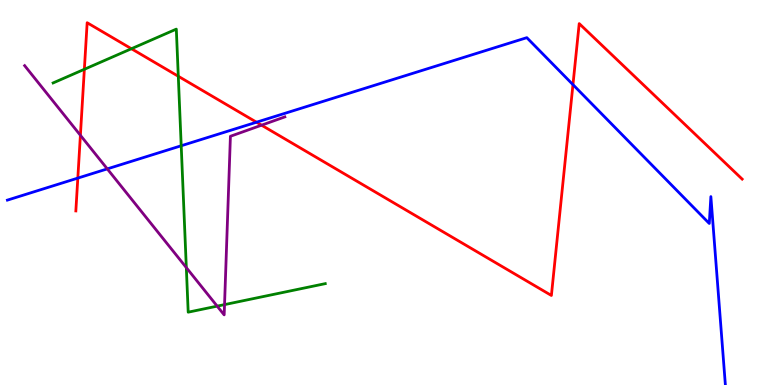[{'lines': ['blue', 'red'], 'intersections': [{'x': 1.0, 'y': 5.37}, {'x': 3.31, 'y': 6.83}, {'x': 7.39, 'y': 7.8}]}, {'lines': ['green', 'red'], 'intersections': [{'x': 1.09, 'y': 8.2}, {'x': 1.7, 'y': 8.73}, {'x': 2.3, 'y': 8.02}]}, {'lines': ['purple', 'red'], 'intersections': [{'x': 1.04, 'y': 6.49}, {'x': 3.38, 'y': 6.75}]}, {'lines': ['blue', 'green'], 'intersections': [{'x': 2.34, 'y': 6.21}]}, {'lines': ['blue', 'purple'], 'intersections': [{'x': 1.38, 'y': 5.61}]}, {'lines': ['green', 'purple'], 'intersections': [{'x': 2.4, 'y': 3.05}, {'x': 2.8, 'y': 2.05}, {'x': 2.9, 'y': 2.09}]}]